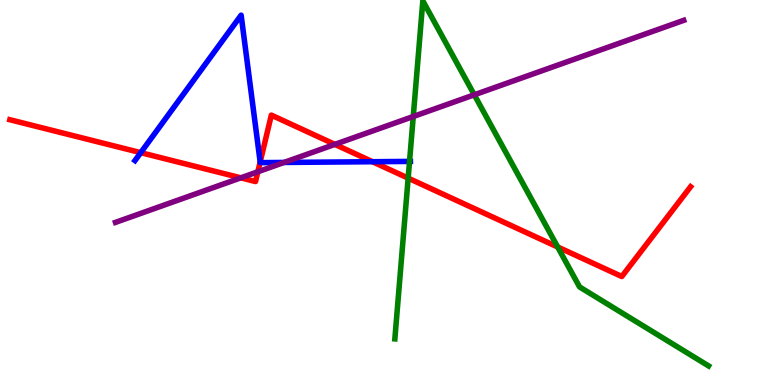[{'lines': ['blue', 'red'], 'intersections': [{'x': 1.82, 'y': 6.03}, {'x': 3.36, 'y': 5.79}, {'x': 4.81, 'y': 5.8}]}, {'lines': ['green', 'red'], 'intersections': [{'x': 5.27, 'y': 5.37}, {'x': 7.2, 'y': 3.59}]}, {'lines': ['purple', 'red'], 'intersections': [{'x': 3.11, 'y': 5.38}, {'x': 3.33, 'y': 5.54}, {'x': 4.32, 'y': 6.25}]}, {'lines': ['blue', 'green'], 'intersections': [{'x': 5.28, 'y': 5.81}]}, {'lines': ['blue', 'purple'], 'intersections': [{'x': 3.67, 'y': 5.78}]}, {'lines': ['green', 'purple'], 'intersections': [{'x': 5.33, 'y': 6.97}, {'x': 6.12, 'y': 7.54}]}]